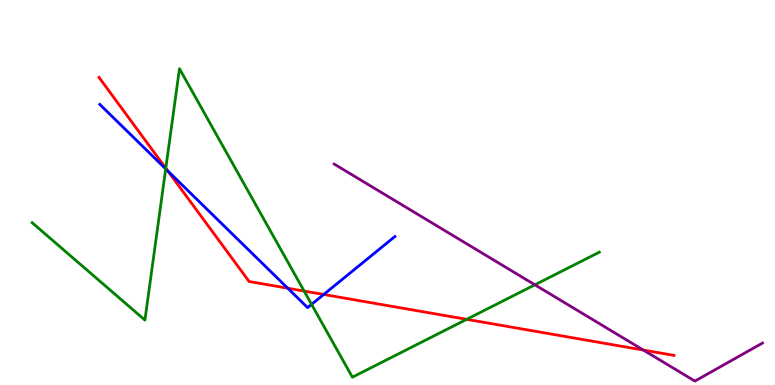[{'lines': ['blue', 'red'], 'intersections': [{'x': 2.16, 'y': 5.56}, {'x': 3.71, 'y': 2.51}, {'x': 4.18, 'y': 2.35}]}, {'lines': ['green', 'red'], 'intersections': [{'x': 2.14, 'y': 5.63}, {'x': 3.92, 'y': 2.44}, {'x': 6.02, 'y': 1.71}]}, {'lines': ['purple', 'red'], 'intersections': [{'x': 8.3, 'y': 0.907}]}, {'lines': ['blue', 'green'], 'intersections': [{'x': 2.14, 'y': 5.61}, {'x': 4.02, 'y': 2.09}]}, {'lines': ['blue', 'purple'], 'intersections': []}, {'lines': ['green', 'purple'], 'intersections': [{'x': 6.9, 'y': 2.6}]}]